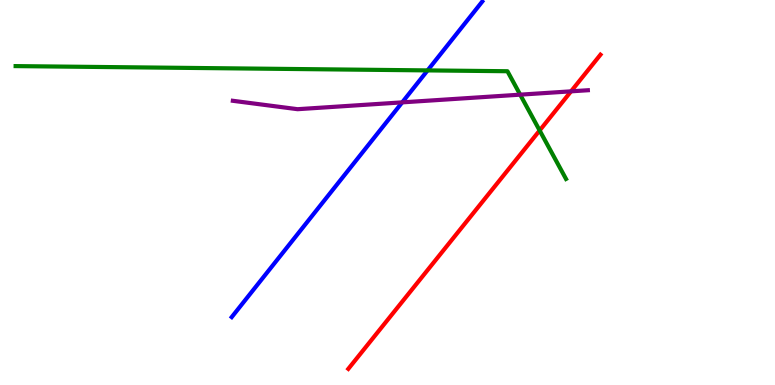[{'lines': ['blue', 'red'], 'intersections': []}, {'lines': ['green', 'red'], 'intersections': [{'x': 6.96, 'y': 6.61}]}, {'lines': ['purple', 'red'], 'intersections': [{'x': 7.37, 'y': 7.63}]}, {'lines': ['blue', 'green'], 'intersections': [{'x': 5.52, 'y': 8.17}]}, {'lines': ['blue', 'purple'], 'intersections': [{'x': 5.19, 'y': 7.34}]}, {'lines': ['green', 'purple'], 'intersections': [{'x': 6.71, 'y': 7.54}]}]